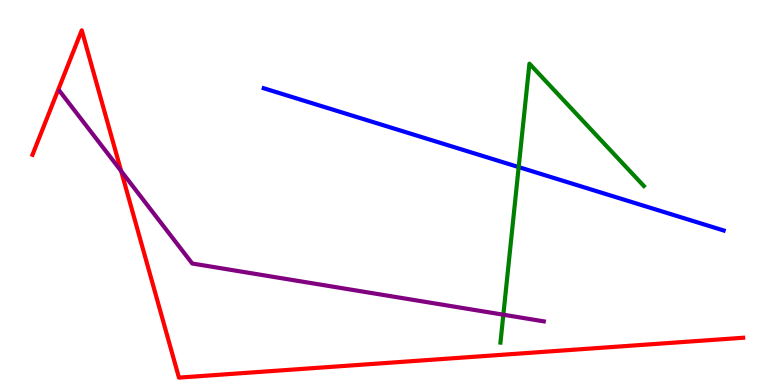[{'lines': ['blue', 'red'], 'intersections': []}, {'lines': ['green', 'red'], 'intersections': []}, {'lines': ['purple', 'red'], 'intersections': [{'x': 1.56, 'y': 5.56}]}, {'lines': ['blue', 'green'], 'intersections': [{'x': 6.69, 'y': 5.66}]}, {'lines': ['blue', 'purple'], 'intersections': []}, {'lines': ['green', 'purple'], 'intersections': [{'x': 6.49, 'y': 1.83}]}]